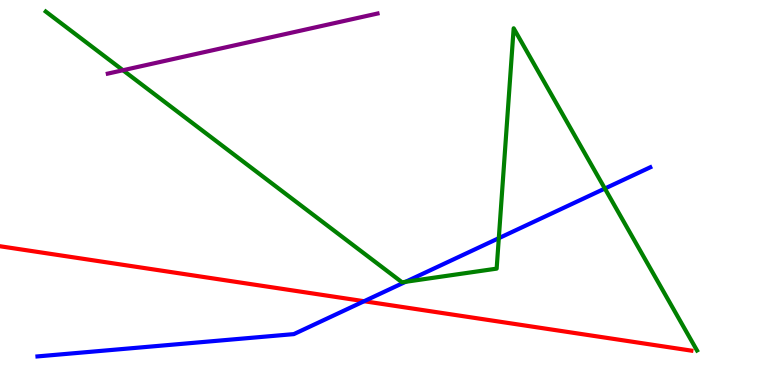[{'lines': ['blue', 'red'], 'intersections': [{'x': 4.7, 'y': 2.18}]}, {'lines': ['green', 'red'], 'intersections': []}, {'lines': ['purple', 'red'], 'intersections': []}, {'lines': ['blue', 'green'], 'intersections': [{'x': 5.23, 'y': 2.68}, {'x': 6.44, 'y': 3.81}, {'x': 7.8, 'y': 5.1}]}, {'lines': ['blue', 'purple'], 'intersections': []}, {'lines': ['green', 'purple'], 'intersections': [{'x': 1.59, 'y': 8.18}]}]